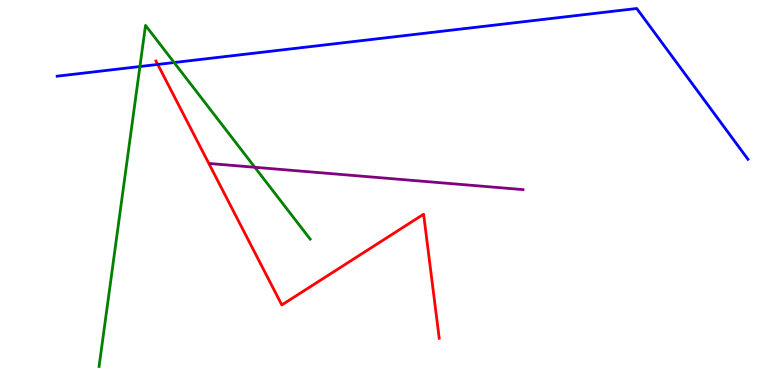[{'lines': ['blue', 'red'], 'intersections': [{'x': 2.04, 'y': 8.33}]}, {'lines': ['green', 'red'], 'intersections': []}, {'lines': ['purple', 'red'], 'intersections': []}, {'lines': ['blue', 'green'], 'intersections': [{'x': 1.81, 'y': 8.27}, {'x': 2.25, 'y': 8.38}]}, {'lines': ['blue', 'purple'], 'intersections': []}, {'lines': ['green', 'purple'], 'intersections': [{'x': 3.29, 'y': 5.66}]}]